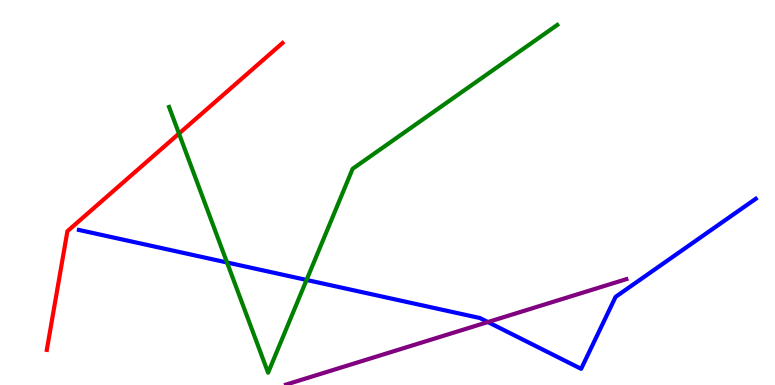[{'lines': ['blue', 'red'], 'intersections': []}, {'lines': ['green', 'red'], 'intersections': [{'x': 2.31, 'y': 6.53}]}, {'lines': ['purple', 'red'], 'intersections': []}, {'lines': ['blue', 'green'], 'intersections': [{'x': 2.93, 'y': 3.18}, {'x': 3.96, 'y': 2.73}]}, {'lines': ['blue', 'purple'], 'intersections': [{'x': 6.3, 'y': 1.64}]}, {'lines': ['green', 'purple'], 'intersections': []}]